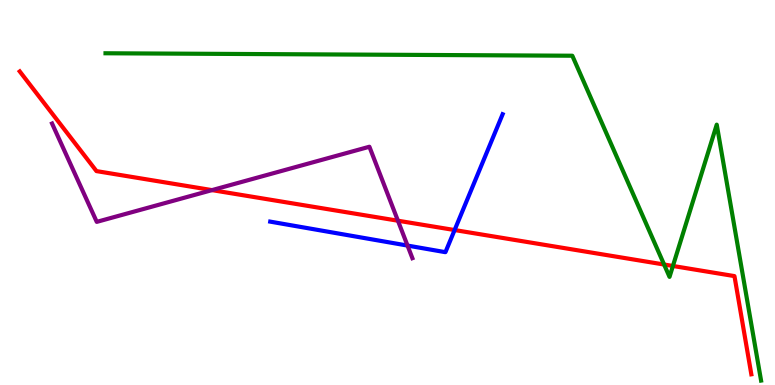[{'lines': ['blue', 'red'], 'intersections': [{'x': 5.87, 'y': 4.02}]}, {'lines': ['green', 'red'], 'intersections': [{'x': 8.57, 'y': 3.13}, {'x': 8.68, 'y': 3.09}]}, {'lines': ['purple', 'red'], 'intersections': [{'x': 2.74, 'y': 5.06}, {'x': 5.13, 'y': 4.27}]}, {'lines': ['blue', 'green'], 'intersections': []}, {'lines': ['blue', 'purple'], 'intersections': [{'x': 5.26, 'y': 3.62}]}, {'lines': ['green', 'purple'], 'intersections': []}]